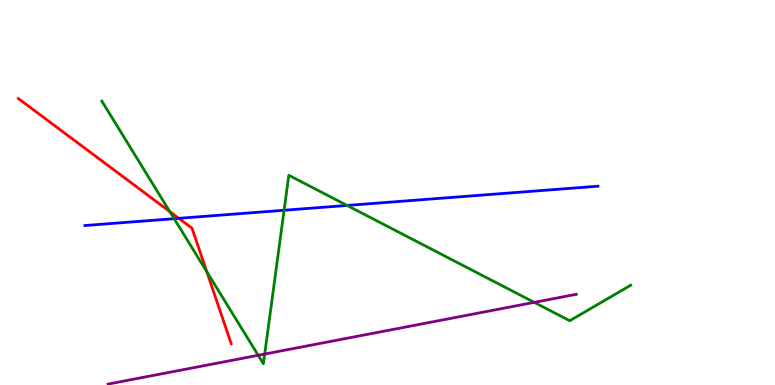[{'lines': ['blue', 'red'], 'intersections': [{'x': 2.31, 'y': 4.33}]}, {'lines': ['green', 'red'], 'intersections': [{'x': 2.19, 'y': 4.5}, {'x': 2.67, 'y': 2.94}]}, {'lines': ['purple', 'red'], 'intersections': []}, {'lines': ['blue', 'green'], 'intersections': [{'x': 2.25, 'y': 4.32}, {'x': 3.67, 'y': 4.54}, {'x': 4.48, 'y': 4.66}]}, {'lines': ['blue', 'purple'], 'intersections': []}, {'lines': ['green', 'purple'], 'intersections': [{'x': 3.33, 'y': 0.771}, {'x': 3.42, 'y': 0.804}, {'x': 6.89, 'y': 2.15}]}]